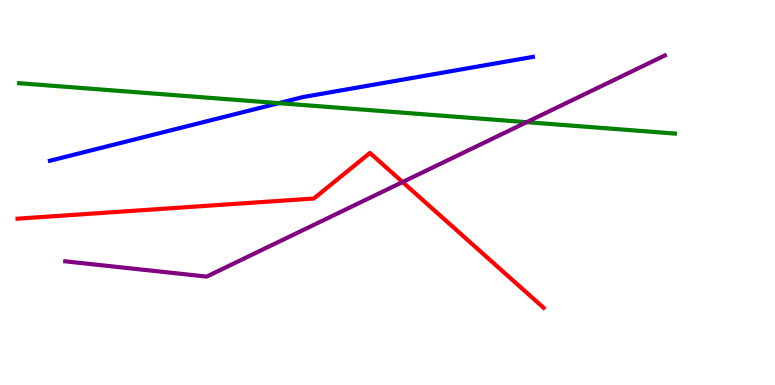[{'lines': ['blue', 'red'], 'intersections': []}, {'lines': ['green', 'red'], 'intersections': []}, {'lines': ['purple', 'red'], 'intersections': [{'x': 5.19, 'y': 5.27}]}, {'lines': ['blue', 'green'], 'intersections': [{'x': 3.6, 'y': 7.32}]}, {'lines': ['blue', 'purple'], 'intersections': []}, {'lines': ['green', 'purple'], 'intersections': [{'x': 6.8, 'y': 6.83}]}]